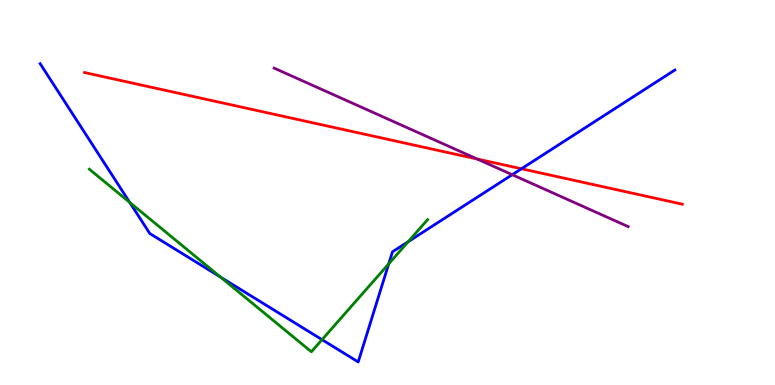[{'lines': ['blue', 'red'], 'intersections': [{'x': 6.73, 'y': 5.62}]}, {'lines': ['green', 'red'], 'intersections': []}, {'lines': ['purple', 'red'], 'intersections': [{'x': 6.16, 'y': 5.87}]}, {'lines': ['blue', 'green'], 'intersections': [{'x': 1.67, 'y': 4.74}, {'x': 2.85, 'y': 2.8}, {'x': 4.16, 'y': 1.18}, {'x': 5.02, 'y': 3.15}, {'x': 5.27, 'y': 3.72}]}, {'lines': ['blue', 'purple'], 'intersections': [{'x': 6.61, 'y': 5.46}]}, {'lines': ['green', 'purple'], 'intersections': []}]